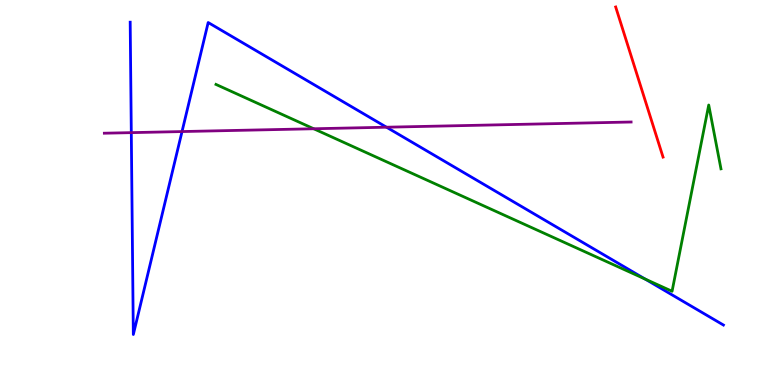[{'lines': ['blue', 'red'], 'intersections': []}, {'lines': ['green', 'red'], 'intersections': []}, {'lines': ['purple', 'red'], 'intersections': []}, {'lines': ['blue', 'green'], 'intersections': [{'x': 8.32, 'y': 2.75}]}, {'lines': ['blue', 'purple'], 'intersections': [{'x': 1.69, 'y': 6.55}, {'x': 2.35, 'y': 6.58}, {'x': 4.99, 'y': 6.7}]}, {'lines': ['green', 'purple'], 'intersections': [{'x': 4.05, 'y': 6.66}]}]